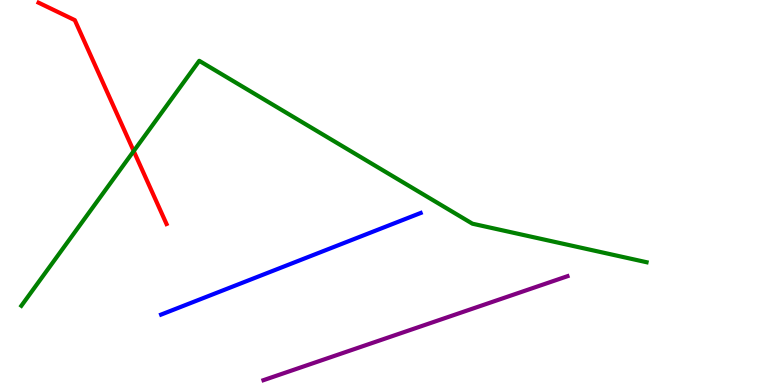[{'lines': ['blue', 'red'], 'intersections': []}, {'lines': ['green', 'red'], 'intersections': [{'x': 1.73, 'y': 6.08}]}, {'lines': ['purple', 'red'], 'intersections': []}, {'lines': ['blue', 'green'], 'intersections': []}, {'lines': ['blue', 'purple'], 'intersections': []}, {'lines': ['green', 'purple'], 'intersections': []}]